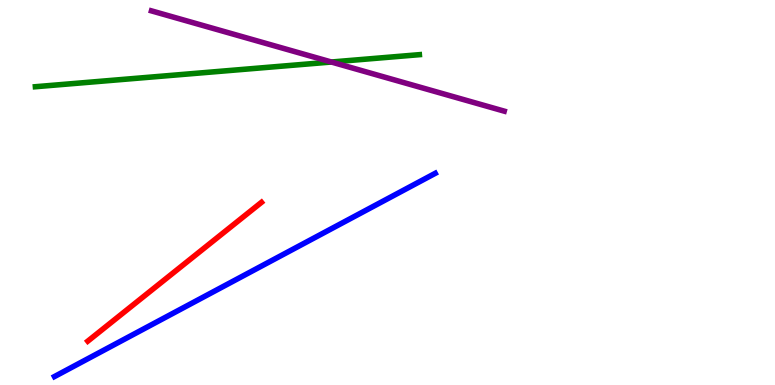[{'lines': ['blue', 'red'], 'intersections': []}, {'lines': ['green', 'red'], 'intersections': []}, {'lines': ['purple', 'red'], 'intersections': []}, {'lines': ['blue', 'green'], 'intersections': []}, {'lines': ['blue', 'purple'], 'intersections': []}, {'lines': ['green', 'purple'], 'intersections': [{'x': 4.28, 'y': 8.39}]}]